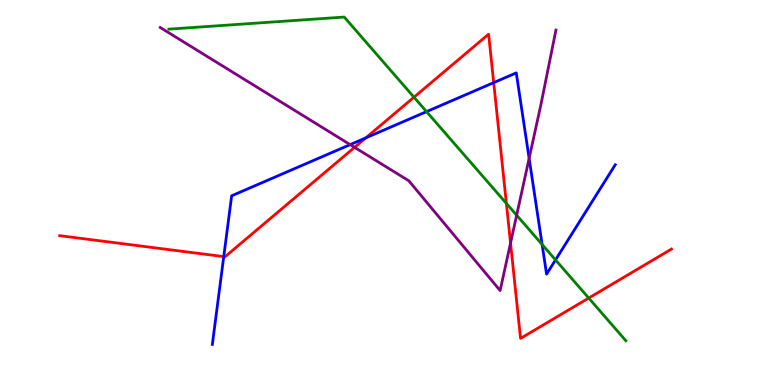[{'lines': ['blue', 'red'], 'intersections': [{'x': 2.89, 'y': 3.33}, {'x': 4.72, 'y': 6.42}, {'x': 6.37, 'y': 7.85}]}, {'lines': ['green', 'red'], 'intersections': [{'x': 5.34, 'y': 7.48}, {'x': 6.53, 'y': 4.72}, {'x': 7.6, 'y': 2.26}]}, {'lines': ['purple', 'red'], 'intersections': [{'x': 4.58, 'y': 6.17}, {'x': 6.59, 'y': 3.69}]}, {'lines': ['blue', 'green'], 'intersections': [{'x': 5.5, 'y': 7.1}, {'x': 6.99, 'y': 3.65}, {'x': 7.17, 'y': 3.25}]}, {'lines': ['blue', 'purple'], 'intersections': [{'x': 4.52, 'y': 6.24}, {'x': 6.83, 'y': 5.89}]}, {'lines': ['green', 'purple'], 'intersections': [{'x': 6.67, 'y': 4.41}]}]